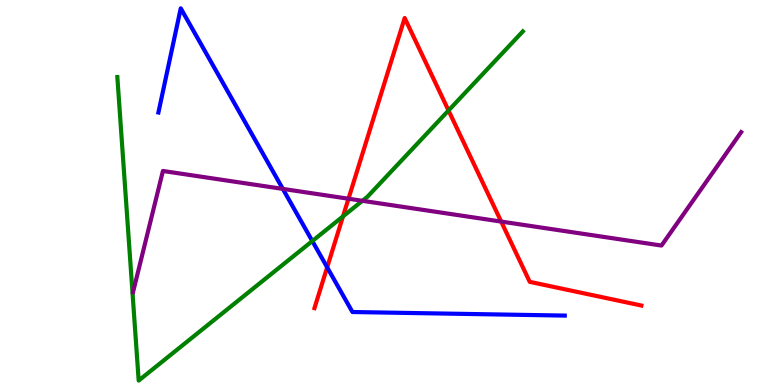[{'lines': ['blue', 'red'], 'intersections': [{'x': 4.22, 'y': 3.06}]}, {'lines': ['green', 'red'], 'intersections': [{'x': 4.43, 'y': 4.38}, {'x': 5.79, 'y': 7.13}]}, {'lines': ['purple', 'red'], 'intersections': [{'x': 4.5, 'y': 4.84}, {'x': 6.47, 'y': 4.25}]}, {'lines': ['blue', 'green'], 'intersections': [{'x': 4.03, 'y': 3.74}]}, {'lines': ['blue', 'purple'], 'intersections': [{'x': 3.65, 'y': 5.09}]}, {'lines': ['green', 'purple'], 'intersections': [{'x': 4.68, 'y': 4.78}]}]